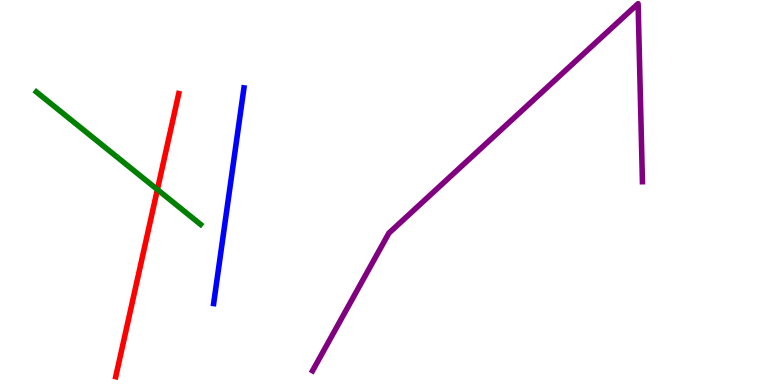[{'lines': ['blue', 'red'], 'intersections': []}, {'lines': ['green', 'red'], 'intersections': [{'x': 2.03, 'y': 5.08}]}, {'lines': ['purple', 'red'], 'intersections': []}, {'lines': ['blue', 'green'], 'intersections': []}, {'lines': ['blue', 'purple'], 'intersections': []}, {'lines': ['green', 'purple'], 'intersections': []}]